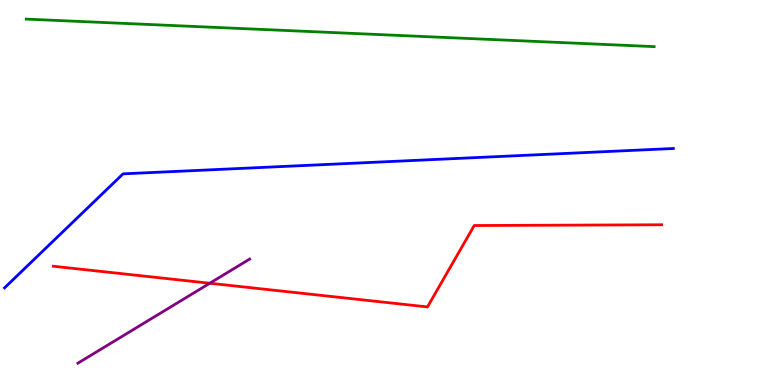[{'lines': ['blue', 'red'], 'intersections': []}, {'lines': ['green', 'red'], 'intersections': []}, {'lines': ['purple', 'red'], 'intersections': [{'x': 2.71, 'y': 2.64}]}, {'lines': ['blue', 'green'], 'intersections': []}, {'lines': ['blue', 'purple'], 'intersections': []}, {'lines': ['green', 'purple'], 'intersections': []}]